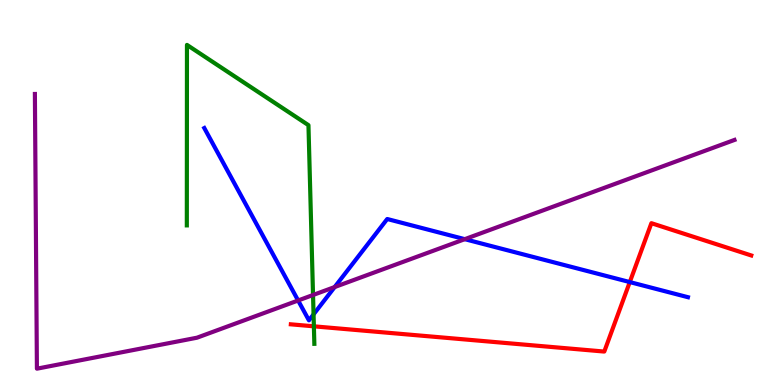[{'lines': ['blue', 'red'], 'intersections': [{'x': 8.13, 'y': 2.67}]}, {'lines': ['green', 'red'], 'intersections': [{'x': 4.05, 'y': 1.52}]}, {'lines': ['purple', 'red'], 'intersections': []}, {'lines': ['blue', 'green'], 'intersections': [{'x': 4.05, 'y': 1.83}]}, {'lines': ['blue', 'purple'], 'intersections': [{'x': 3.85, 'y': 2.2}, {'x': 4.32, 'y': 2.54}, {'x': 6.0, 'y': 3.79}]}, {'lines': ['green', 'purple'], 'intersections': [{'x': 4.04, 'y': 2.34}]}]